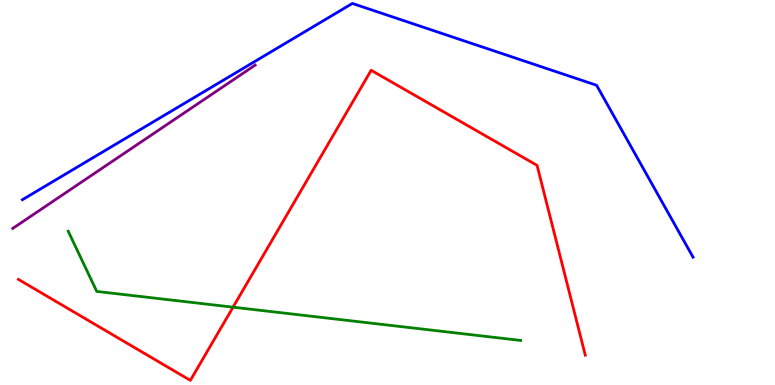[{'lines': ['blue', 'red'], 'intersections': []}, {'lines': ['green', 'red'], 'intersections': [{'x': 3.01, 'y': 2.02}]}, {'lines': ['purple', 'red'], 'intersections': []}, {'lines': ['blue', 'green'], 'intersections': []}, {'lines': ['blue', 'purple'], 'intersections': []}, {'lines': ['green', 'purple'], 'intersections': []}]